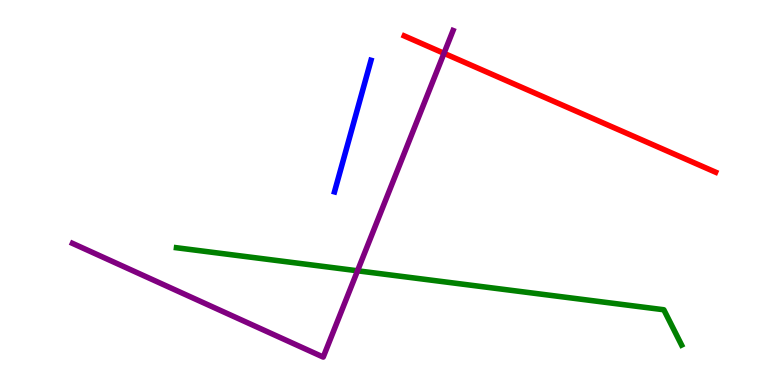[{'lines': ['blue', 'red'], 'intersections': []}, {'lines': ['green', 'red'], 'intersections': []}, {'lines': ['purple', 'red'], 'intersections': [{'x': 5.73, 'y': 8.62}]}, {'lines': ['blue', 'green'], 'intersections': []}, {'lines': ['blue', 'purple'], 'intersections': []}, {'lines': ['green', 'purple'], 'intersections': [{'x': 4.61, 'y': 2.97}]}]